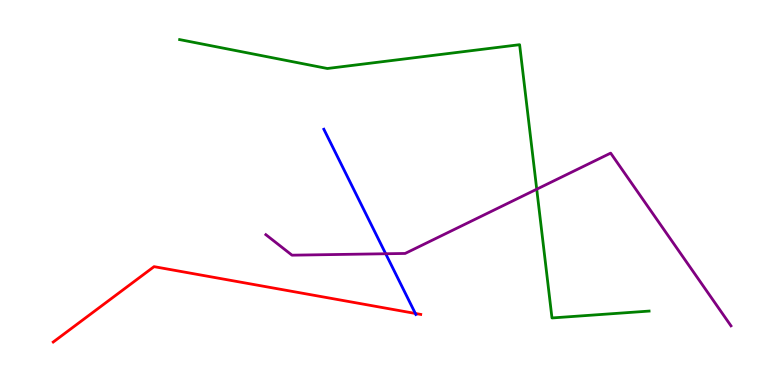[{'lines': ['blue', 'red'], 'intersections': [{'x': 5.36, 'y': 1.86}]}, {'lines': ['green', 'red'], 'intersections': []}, {'lines': ['purple', 'red'], 'intersections': []}, {'lines': ['blue', 'green'], 'intersections': []}, {'lines': ['blue', 'purple'], 'intersections': [{'x': 4.98, 'y': 3.41}]}, {'lines': ['green', 'purple'], 'intersections': [{'x': 6.93, 'y': 5.09}]}]